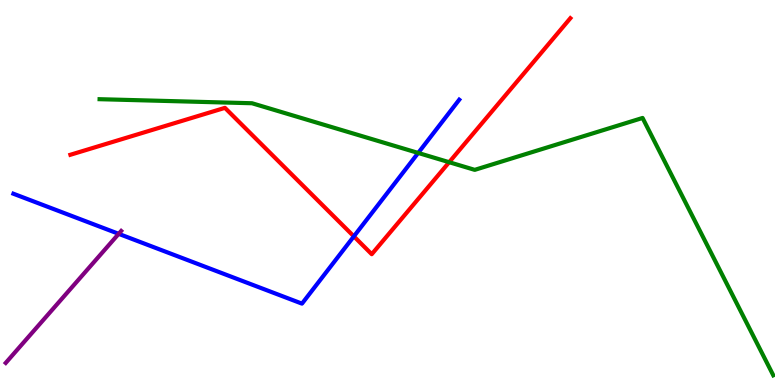[{'lines': ['blue', 'red'], 'intersections': [{'x': 4.57, 'y': 3.86}]}, {'lines': ['green', 'red'], 'intersections': [{'x': 5.8, 'y': 5.79}]}, {'lines': ['purple', 'red'], 'intersections': []}, {'lines': ['blue', 'green'], 'intersections': [{'x': 5.4, 'y': 6.03}]}, {'lines': ['blue', 'purple'], 'intersections': [{'x': 1.53, 'y': 3.93}]}, {'lines': ['green', 'purple'], 'intersections': []}]